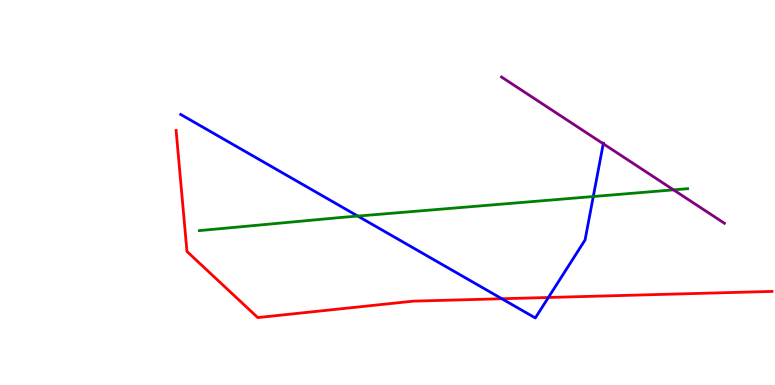[{'lines': ['blue', 'red'], 'intersections': [{'x': 6.48, 'y': 2.24}, {'x': 7.08, 'y': 2.27}]}, {'lines': ['green', 'red'], 'intersections': []}, {'lines': ['purple', 'red'], 'intersections': []}, {'lines': ['blue', 'green'], 'intersections': [{'x': 4.62, 'y': 4.39}, {'x': 7.66, 'y': 4.9}]}, {'lines': ['blue', 'purple'], 'intersections': [{'x': 7.78, 'y': 6.27}]}, {'lines': ['green', 'purple'], 'intersections': [{'x': 8.69, 'y': 5.07}]}]